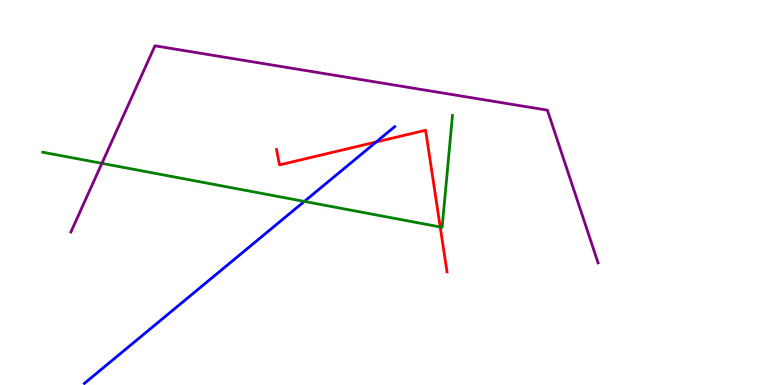[{'lines': ['blue', 'red'], 'intersections': [{'x': 4.85, 'y': 6.31}]}, {'lines': ['green', 'red'], 'intersections': [{'x': 5.68, 'y': 4.1}]}, {'lines': ['purple', 'red'], 'intersections': []}, {'lines': ['blue', 'green'], 'intersections': [{'x': 3.93, 'y': 4.77}]}, {'lines': ['blue', 'purple'], 'intersections': []}, {'lines': ['green', 'purple'], 'intersections': [{'x': 1.31, 'y': 5.76}]}]